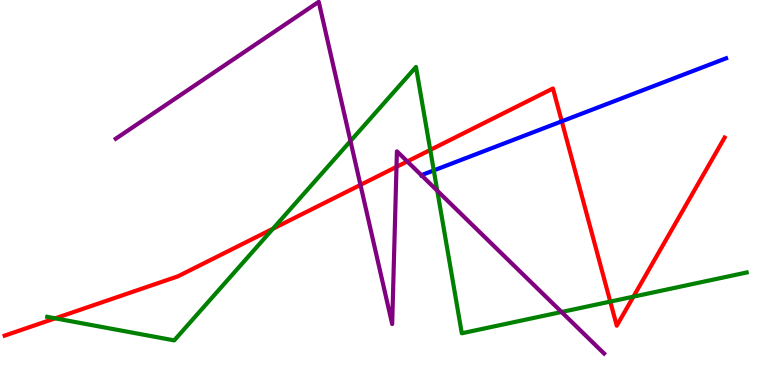[{'lines': ['blue', 'red'], 'intersections': [{'x': 7.25, 'y': 6.85}]}, {'lines': ['green', 'red'], 'intersections': [{'x': 0.712, 'y': 1.73}, {'x': 3.52, 'y': 4.06}, {'x': 5.55, 'y': 6.11}, {'x': 7.87, 'y': 2.17}, {'x': 8.17, 'y': 2.29}]}, {'lines': ['purple', 'red'], 'intersections': [{'x': 4.65, 'y': 5.2}, {'x': 5.12, 'y': 5.67}, {'x': 5.26, 'y': 5.81}]}, {'lines': ['blue', 'green'], 'intersections': [{'x': 5.6, 'y': 5.57}]}, {'lines': ['blue', 'purple'], 'intersections': [{'x': 5.44, 'y': 5.45}]}, {'lines': ['green', 'purple'], 'intersections': [{'x': 4.52, 'y': 6.34}, {'x': 5.64, 'y': 5.05}, {'x': 7.25, 'y': 1.9}]}]